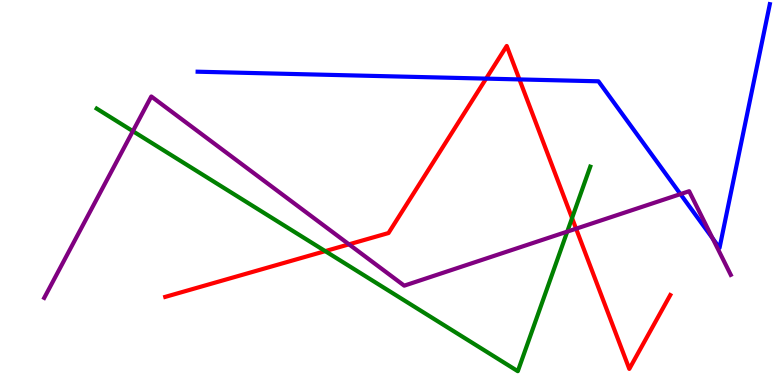[{'lines': ['blue', 'red'], 'intersections': [{'x': 6.27, 'y': 7.96}, {'x': 6.7, 'y': 7.94}]}, {'lines': ['green', 'red'], 'intersections': [{'x': 4.2, 'y': 3.48}, {'x': 7.38, 'y': 4.34}]}, {'lines': ['purple', 'red'], 'intersections': [{'x': 4.5, 'y': 3.65}, {'x': 7.43, 'y': 4.06}]}, {'lines': ['blue', 'green'], 'intersections': []}, {'lines': ['blue', 'purple'], 'intersections': [{'x': 8.78, 'y': 4.96}, {'x': 9.19, 'y': 3.81}]}, {'lines': ['green', 'purple'], 'intersections': [{'x': 1.71, 'y': 6.59}, {'x': 7.32, 'y': 3.98}]}]